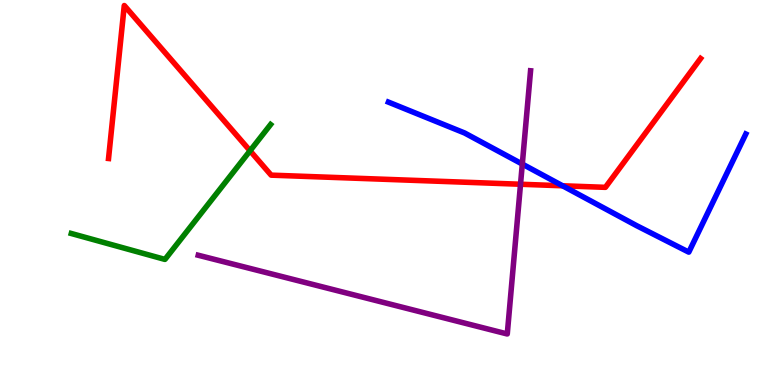[{'lines': ['blue', 'red'], 'intersections': [{'x': 7.26, 'y': 5.17}]}, {'lines': ['green', 'red'], 'intersections': [{'x': 3.23, 'y': 6.08}]}, {'lines': ['purple', 'red'], 'intersections': [{'x': 6.72, 'y': 5.21}]}, {'lines': ['blue', 'green'], 'intersections': []}, {'lines': ['blue', 'purple'], 'intersections': [{'x': 6.74, 'y': 5.74}]}, {'lines': ['green', 'purple'], 'intersections': []}]